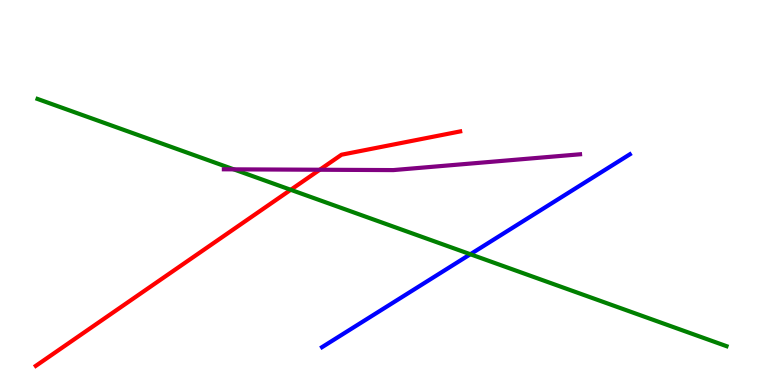[{'lines': ['blue', 'red'], 'intersections': []}, {'lines': ['green', 'red'], 'intersections': [{'x': 3.75, 'y': 5.07}]}, {'lines': ['purple', 'red'], 'intersections': [{'x': 4.13, 'y': 5.59}]}, {'lines': ['blue', 'green'], 'intersections': [{'x': 6.07, 'y': 3.4}]}, {'lines': ['blue', 'purple'], 'intersections': []}, {'lines': ['green', 'purple'], 'intersections': [{'x': 3.02, 'y': 5.6}]}]